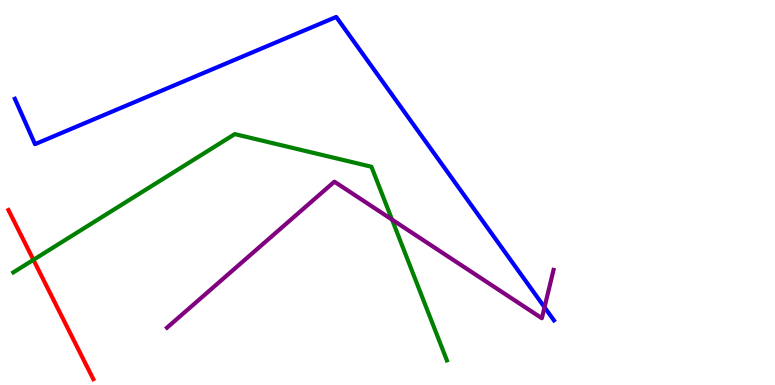[{'lines': ['blue', 'red'], 'intersections': []}, {'lines': ['green', 'red'], 'intersections': [{'x': 0.431, 'y': 3.25}]}, {'lines': ['purple', 'red'], 'intersections': []}, {'lines': ['blue', 'green'], 'intersections': []}, {'lines': ['blue', 'purple'], 'intersections': [{'x': 7.03, 'y': 2.02}]}, {'lines': ['green', 'purple'], 'intersections': [{'x': 5.06, 'y': 4.3}]}]